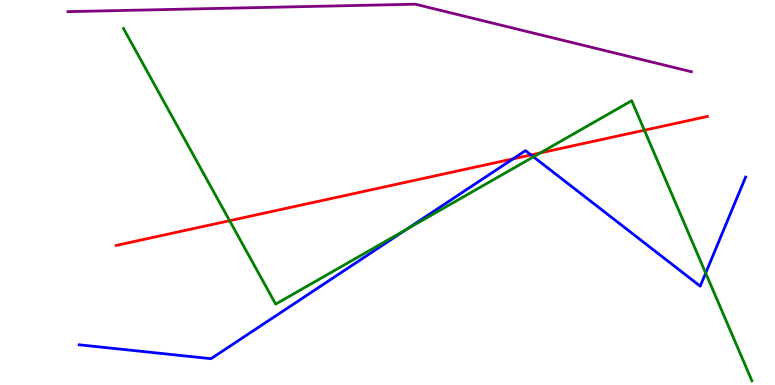[{'lines': ['blue', 'red'], 'intersections': [{'x': 6.62, 'y': 5.87}, {'x': 6.85, 'y': 5.98}]}, {'lines': ['green', 'red'], 'intersections': [{'x': 2.96, 'y': 4.27}, {'x': 6.97, 'y': 6.03}, {'x': 8.31, 'y': 6.62}]}, {'lines': ['purple', 'red'], 'intersections': []}, {'lines': ['blue', 'green'], 'intersections': [{'x': 5.24, 'y': 4.04}, {'x': 6.88, 'y': 5.93}, {'x': 9.11, 'y': 2.91}]}, {'lines': ['blue', 'purple'], 'intersections': []}, {'lines': ['green', 'purple'], 'intersections': []}]